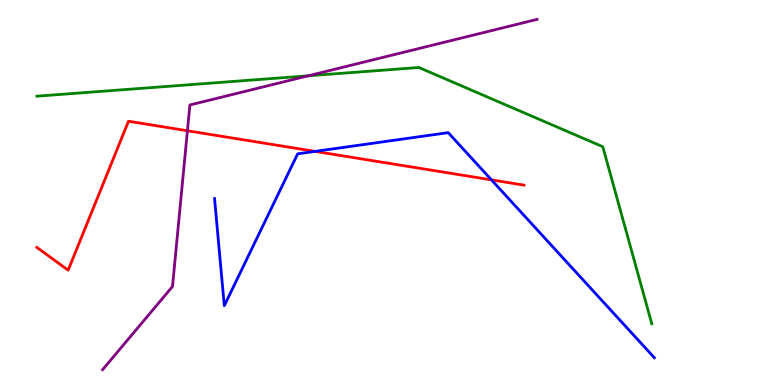[{'lines': ['blue', 'red'], 'intersections': [{'x': 4.07, 'y': 6.07}, {'x': 6.34, 'y': 5.33}]}, {'lines': ['green', 'red'], 'intersections': []}, {'lines': ['purple', 'red'], 'intersections': [{'x': 2.42, 'y': 6.6}]}, {'lines': ['blue', 'green'], 'intersections': []}, {'lines': ['blue', 'purple'], 'intersections': []}, {'lines': ['green', 'purple'], 'intersections': [{'x': 3.98, 'y': 8.03}]}]